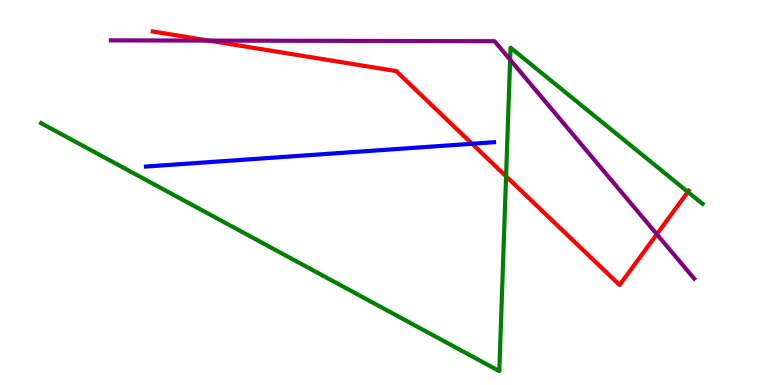[{'lines': ['blue', 'red'], 'intersections': [{'x': 6.09, 'y': 6.27}]}, {'lines': ['green', 'red'], 'intersections': [{'x': 6.53, 'y': 5.42}, {'x': 8.88, 'y': 5.02}]}, {'lines': ['purple', 'red'], 'intersections': [{'x': 2.69, 'y': 8.95}, {'x': 8.48, 'y': 3.92}]}, {'lines': ['blue', 'green'], 'intersections': []}, {'lines': ['blue', 'purple'], 'intersections': []}, {'lines': ['green', 'purple'], 'intersections': [{'x': 6.58, 'y': 8.45}]}]